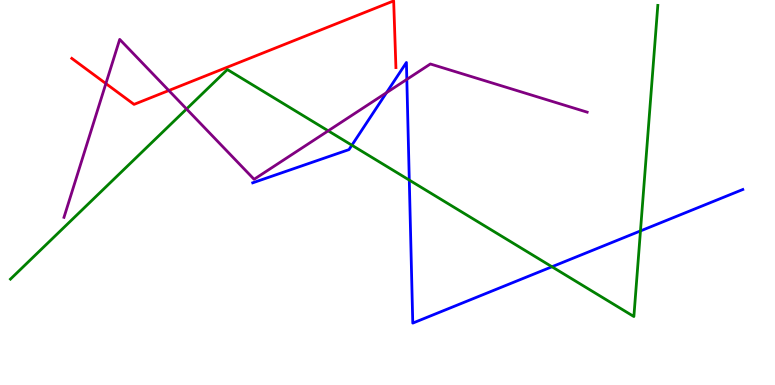[{'lines': ['blue', 'red'], 'intersections': []}, {'lines': ['green', 'red'], 'intersections': []}, {'lines': ['purple', 'red'], 'intersections': [{'x': 1.37, 'y': 7.83}, {'x': 2.18, 'y': 7.65}]}, {'lines': ['blue', 'green'], 'intersections': [{'x': 4.54, 'y': 6.23}, {'x': 5.28, 'y': 5.32}, {'x': 7.12, 'y': 3.07}, {'x': 8.26, 'y': 4.0}]}, {'lines': ['blue', 'purple'], 'intersections': [{'x': 4.99, 'y': 7.59}, {'x': 5.25, 'y': 7.94}]}, {'lines': ['green', 'purple'], 'intersections': [{'x': 2.41, 'y': 7.17}, {'x': 4.23, 'y': 6.6}]}]